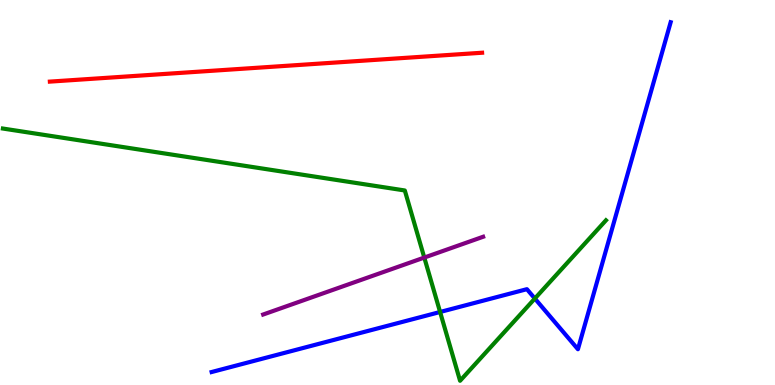[{'lines': ['blue', 'red'], 'intersections': []}, {'lines': ['green', 'red'], 'intersections': []}, {'lines': ['purple', 'red'], 'intersections': []}, {'lines': ['blue', 'green'], 'intersections': [{'x': 5.68, 'y': 1.9}, {'x': 6.9, 'y': 2.25}]}, {'lines': ['blue', 'purple'], 'intersections': []}, {'lines': ['green', 'purple'], 'intersections': [{'x': 5.47, 'y': 3.31}]}]